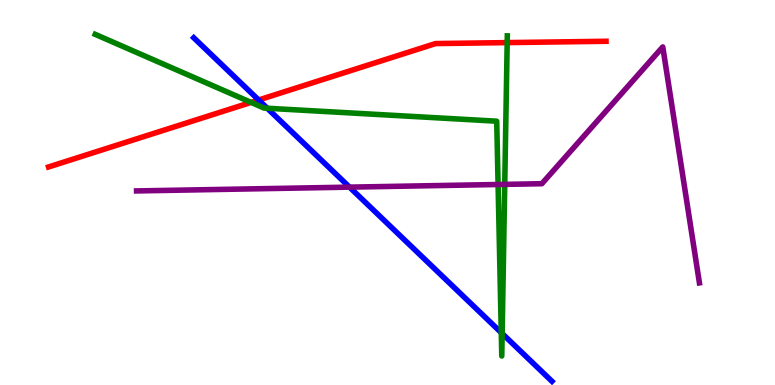[{'lines': ['blue', 'red'], 'intersections': [{'x': 3.34, 'y': 7.4}]}, {'lines': ['green', 'red'], 'intersections': [{'x': 3.24, 'y': 7.34}, {'x': 6.54, 'y': 8.89}]}, {'lines': ['purple', 'red'], 'intersections': []}, {'lines': ['blue', 'green'], 'intersections': [{'x': 3.45, 'y': 7.19}, {'x': 6.47, 'y': 1.36}, {'x': 6.48, 'y': 1.34}]}, {'lines': ['blue', 'purple'], 'intersections': [{'x': 4.51, 'y': 5.14}]}, {'lines': ['green', 'purple'], 'intersections': [{'x': 6.43, 'y': 5.21}, {'x': 6.51, 'y': 5.21}]}]